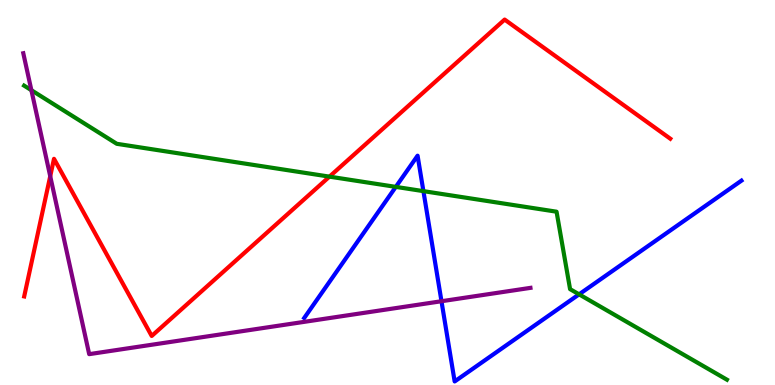[{'lines': ['blue', 'red'], 'intersections': []}, {'lines': ['green', 'red'], 'intersections': [{'x': 4.25, 'y': 5.41}]}, {'lines': ['purple', 'red'], 'intersections': [{'x': 0.648, 'y': 5.42}]}, {'lines': ['blue', 'green'], 'intersections': [{'x': 5.11, 'y': 5.15}, {'x': 5.46, 'y': 5.04}, {'x': 7.47, 'y': 2.35}]}, {'lines': ['blue', 'purple'], 'intersections': [{'x': 5.7, 'y': 2.18}]}, {'lines': ['green', 'purple'], 'intersections': [{'x': 0.405, 'y': 7.66}]}]